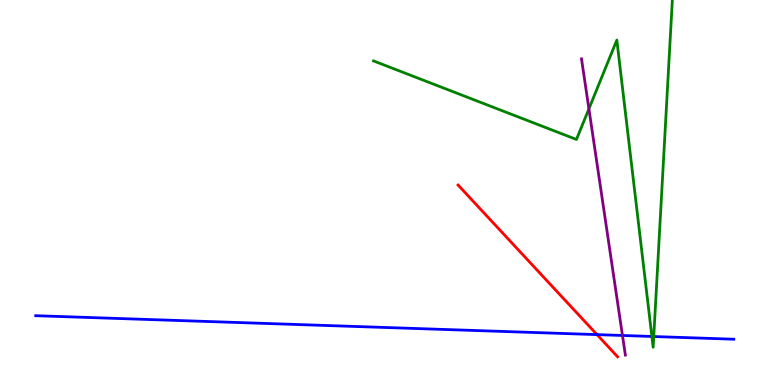[{'lines': ['blue', 'red'], 'intersections': [{'x': 7.7, 'y': 1.31}]}, {'lines': ['green', 'red'], 'intersections': []}, {'lines': ['purple', 'red'], 'intersections': []}, {'lines': ['blue', 'green'], 'intersections': [{'x': 8.41, 'y': 1.26}, {'x': 8.44, 'y': 1.26}]}, {'lines': ['blue', 'purple'], 'intersections': [{'x': 8.03, 'y': 1.29}]}, {'lines': ['green', 'purple'], 'intersections': [{'x': 7.6, 'y': 7.17}]}]